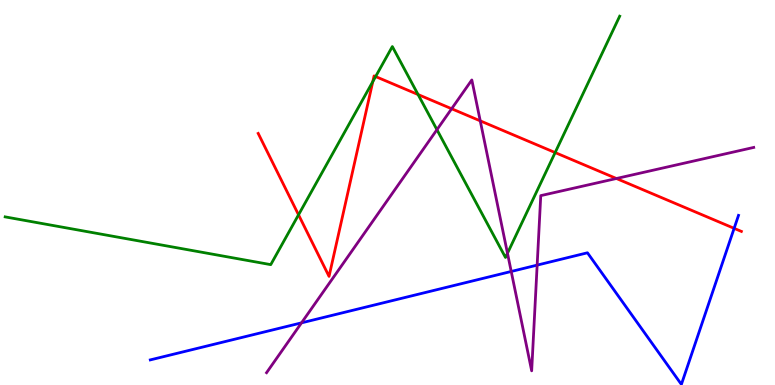[{'lines': ['blue', 'red'], 'intersections': [{'x': 9.47, 'y': 4.07}]}, {'lines': ['green', 'red'], 'intersections': [{'x': 3.85, 'y': 4.42}, {'x': 4.81, 'y': 7.88}, {'x': 4.85, 'y': 8.01}, {'x': 5.39, 'y': 7.54}, {'x': 7.16, 'y': 6.04}]}, {'lines': ['purple', 'red'], 'intersections': [{'x': 5.83, 'y': 7.18}, {'x': 6.2, 'y': 6.86}, {'x': 7.95, 'y': 5.36}]}, {'lines': ['blue', 'green'], 'intersections': []}, {'lines': ['blue', 'purple'], 'intersections': [{'x': 3.89, 'y': 1.61}, {'x': 6.6, 'y': 2.95}, {'x': 6.93, 'y': 3.11}]}, {'lines': ['green', 'purple'], 'intersections': [{'x': 5.64, 'y': 6.63}, {'x': 6.55, 'y': 3.42}]}]